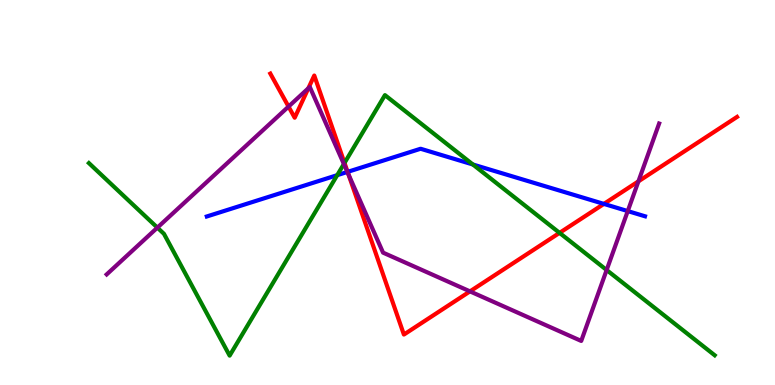[{'lines': ['blue', 'red'], 'intersections': [{'x': 4.49, 'y': 5.54}, {'x': 7.79, 'y': 4.7}]}, {'lines': ['green', 'red'], 'intersections': [{'x': 4.45, 'y': 5.77}, {'x': 7.22, 'y': 3.95}]}, {'lines': ['purple', 'red'], 'intersections': [{'x': 3.72, 'y': 7.23}, {'x': 3.98, 'y': 7.71}, {'x': 4.5, 'y': 5.47}, {'x': 6.06, 'y': 2.43}, {'x': 8.24, 'y': 5.29}]}, {'lines': ['blue', 'green'], 'intersections': [{'x': 4.35, 'y': 5.45}, {'x': 6.1, 'y': 5.73}]}, {'lines': ['blue', 'purple'], 'intersections': [{'x': 4.48, 'y': 5.53}, {'x': 8.1, 'y': 4.52}]}, {'lines': ['green', 'purple'], 'intersections': [{'x': 2.03, 'y': 4.09}, {'x': 4.44, 'y': 5.74}, {'x': 7.83, 'y': 2.99}]}]